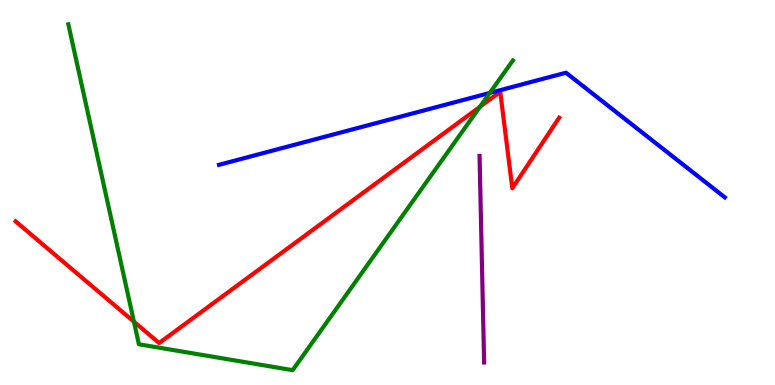[{'lines': ['blue', 'red'], 'intersections': []}, {'lines': ['green', 'red'], 'intersections': [{'x': 1.73, 'y': 1.64}, {'x': 6.19, 'y': 7.23}]}, {'lines': ['purple', 'red'], 'intersections': []}, {'lines': ['blue', 'green'], 'intersections': [{'x': 6.32, 'y': 7.59}]}, {'lines': ['blue', 'purple'], 'intersections': []}, {'lines': ['green', 'purple'], 'intersections': []}]